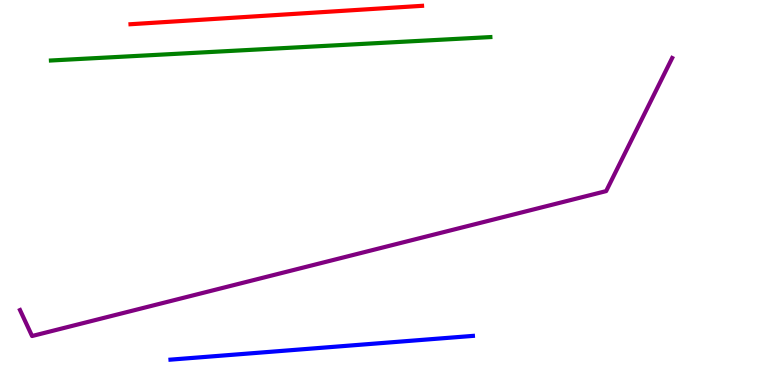[{'lines': ['blue', 'red'], 'intersections': []}, {'lines': ['green', 'red'], 'intersections': []}, {'lines': ['purple', 'red'], 'intersections': []}, {'lines': ['blue', 'green'], 'intersections': []}, {'lines': ['blue', 'purple'], 'intersections': []}, {'lines': ['green', 'purple'], 'intersections': []}]